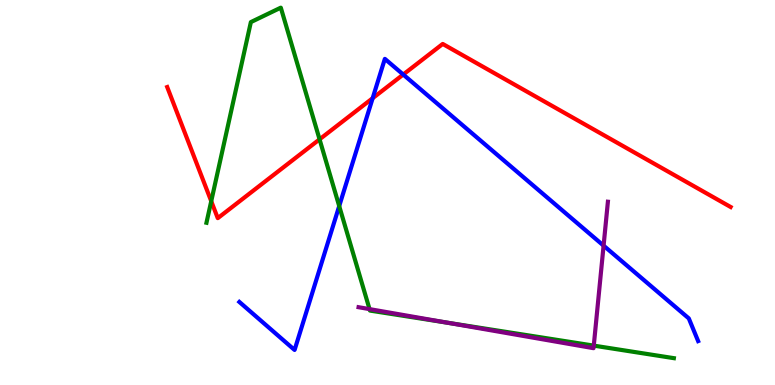[{'lines': ['blue', 'red'], 'intersections': [{'x': 4.81, 'y': 7.45}, {'x': 5.2, 'y': 8.06}]}, {'lines': ['green', 'red'], 'intersections': [{'x': 2.73, 'y': 4.77}, {'x': 4.12, 'y': 6.38}]}, {'lines': ['purple', 'red'], 'intersections': []}, {'lines': ['blue', 'green'], 'intersections': [{'x': 4.38, 'y': 4.65}]}, {'lines': ['blue', 'purple'], 'intersections': [{'x': 7.79, 'y': 3.62}]}, {'lines': ['green', 'purple'], 'intersections': [{'x': 4.77, 'y': 1.97}, {'x': 5.78, 'y': 1.62}, {'x': 7.66, 'y': 1.02}]}]